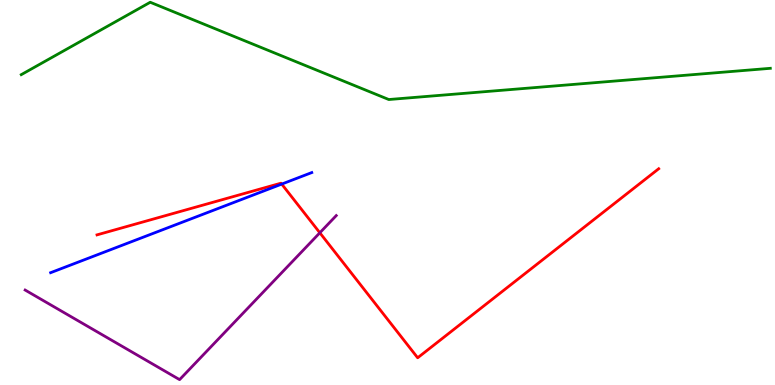[{'lines': ['blue', 'red'], 'intersections': [{'x': 3.64, 'y': 5.22}]}, {'lines': ['green', 'red'], 'intersections': []}, {'lines': ['purple', 'red'], 'intersections': [{'x': 4.13, 'y': 3.95}]}, {'lines': ['blue', 'green'], 'intersections': []}, {'lines': ['blue', 'purple'], 'intersections': []}, {'lines': ['green', 'purple'], 'intersections': []}]